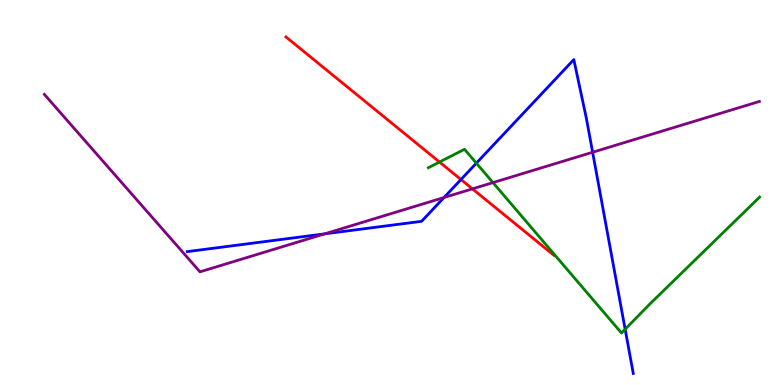[{'lines': ['blue', 'red'], 'intersections': [{'x': 5.95, 'y': 5.34}]}, {'lines': ['green', 'red'], 'intersections': [{'x': 5.67, 'y': 5.79}]}, {'lines': ['purple', 'red'], 'intersections': [{'x': 6.1, 'y': 5.09}]}, {'lines': ['blue', 'green'], 'intersections': [{'x': 6.15, 'y': 5.76}, {'x': 8.07, 'y': 1.45}]}, {'lines': ['blue', 'purple'], 'intersections': [{'x': 4.19, 'y': 3.93}, {'x': 5.73, 'y': 4.87}, {'x': 7.65, 'y': 6.05}]}, {'lines': ['green', 'purple'], 'intersections': [{'x': 6.36, 'y': 5.26}]}]